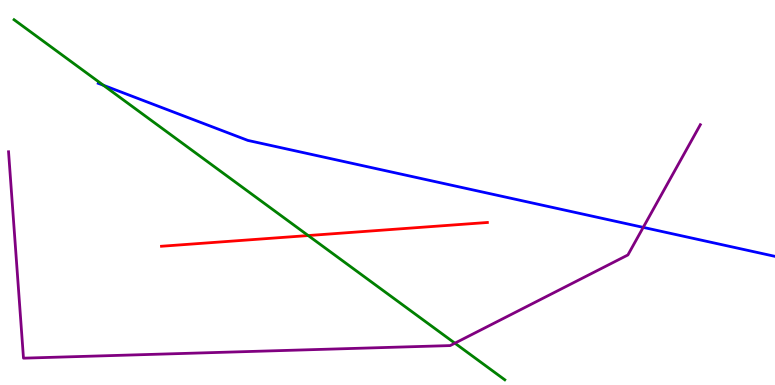[{'lines': ['blue', 'red'], 'intersections': []}, {'lines': ['green', 'red'], 'intersections': [{'x': 3.98, 'y': 3.88}]}, {'lines': ['purple', 'red'], 'intersections': []}, {'lines': ['blue', 'green'], 'intersections': [{'x': 1.33, 'y': 7.79}]}, {'lines': ['blue', 'purple'], 'intersections': [{'x': 8.3, 'y': 4.09}]}, {'lines': ['green', 'purple'], 'intersections': [{'x': 5.87, 'y': 1.09}]}]